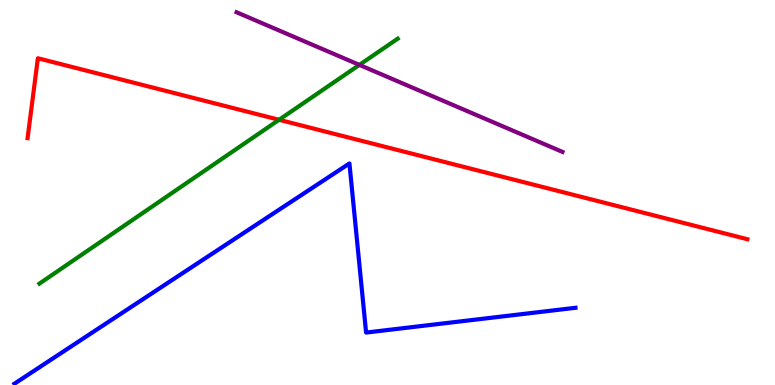[{'lines': ['blue', 'red'], 'intersections': []}, {'lines': ['green', 'red'], 'intersections': [{'x': 3.6, 'y': 6.89}]}, {'lines': ['purple', 'red'], 'intersections': []}, {'lines': ['blue', 'green'], 'intersections': []}, {'lines': ['blue', 'purple'], 'intersections': []}, {'lines': ['green', 'purple'], 'intersections': [{'x': 4.64, 'y': 8.31}]}]